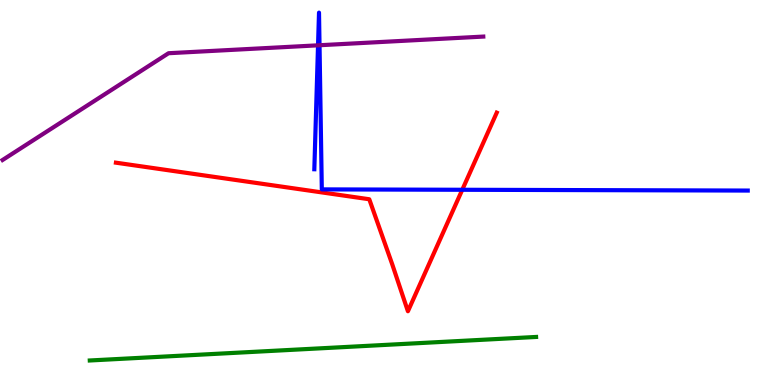[{'lines': ['blue', 'red'], 'intersections': [{'x': 5.96, 'y': 5.07}]}, {'lines': ['green', 'red'], 'intersections': []}, {'lines': ['purple', 'red'], 'intersections': []}, {'lines': ['blue', 'green'], 'intersections': []}, {'lines': ['blue', 'purple'], 'intersections': [{'x': 4.1, 'y': 8.82}, {'x': 4.12, 'y': 8.82}]}, {'lines': ['green', 'purple'], 'intersections': []}]